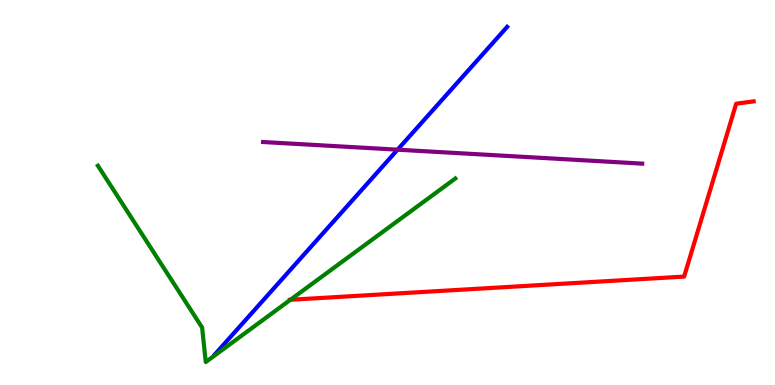[{'lines': ['blue', 'red'], 'intersections': []}, {'lines': ['green', 'red'], 'intersections': [{'x': 3.75, 'y': 2.21}]}, {'lines': ['purple', 'red'], 'intersections': []}, {'lines': ['blue', 'green'], 'intersections': []}, {'lines': ['blue', 'purple'], 'intersections': [{'x': 5.13, 'y': 6.11}]}, {'lines': ['green', 'purple'], 'intersections': []}]